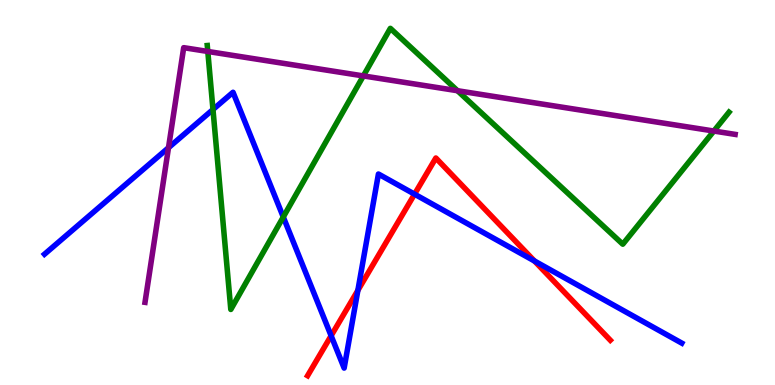[{'lines': ['blue', 'red'], 'intersections': [{'x': 4.27, 'y': 1.28}, {'x': 4.62, 'y': 2.46}, {'x': 5.35, 'y': 4.96}, {'x': 6.9, 'y': 3.22}]}, {'lines': ['green', 'red'], 'intersections': []}, {'lines': ['purple', 'red'], 'intersections': []}, {'lines': ['blue', 'green'], 'intersections': [{'x': 2.75, 'y': 7.16}, {'x': 3.66, 'y': 4.36}]}, {'lines': ['blue', 'purple'], 'intersections': [{'x': 2.17, 'y': 6.16}]}, {'lines': ['green', 'purple'], 'intersections': [{'x': 2.68, 'y': 8.66}, {'x': 4.69, 'y': 8.03}, {'x': 5.9, 'y': 7.64}, {'x': 9.21, 'y': 6.6}]}]